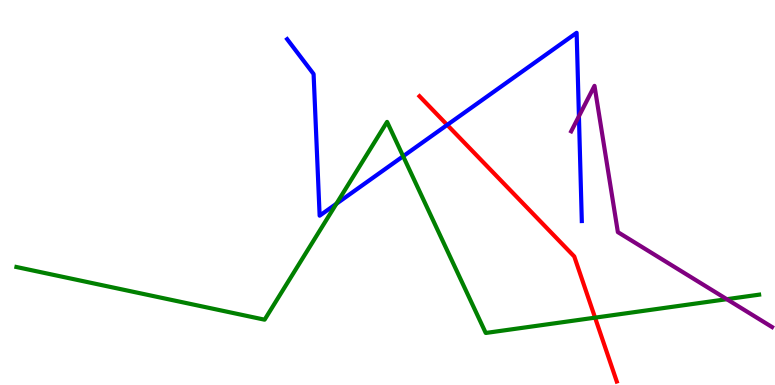[{'lines': ['blue', 'red'], 'intersections': [{'x': 5.77, 'y': 6.76}]}, {'lines': ['green', 'red'], 'intersections': [{'x': 7.68, 'y': 1.75}]}, {'lines': ['purple', 'red'], 'intersections': []}, {'lines': ['blue', 'green'], 'intersections': [{'x': 4.34, 'y': 4.71}, {'x': 5.2, 'y': 5.94}]}, {'lines': ['blue', 'purple'], 'intersections': [{'x': 7.47, 'y': 6.98}]}, {'lines': ['green', 'purple'], 'intersections': [{'x': 9.38, 'y': 2.23}]}]